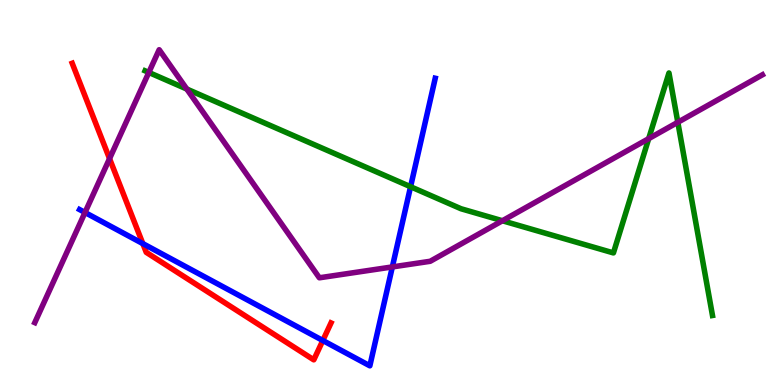[{'lines': ['blue', 'red'], 'intersections': [{'x': 1.84, 'y': 3.67}, {'x': 4.17, 'y': 1.16}]}, {'lines': ['green', 'red'], 'intersections': []}, {'lines': ['purple', 'red'], 'intersections': [{'x': 1.41, 'y': 5.88}]}, {'lines': ['blue', 'green'], 'intersections': [{'x': 5.3, 'y': 5.15}]}, {'lines': ['blue', 'purple'], 'intersections': [{'x': 1.1, 'y': 4.48}, {'x': 5.06, 'y': 3.07}]}, {'lines': ['green', 'purple'], 'intersections': [{'x': 1.92, 'y': 8.12}, {'x': 2.41, 'y': 7.69}, {'x': 6.48, 'y': 4.27}, {'x': 8.37, 'y': 6.4}, {'x': 8.75, 'y': 6.82}]}]